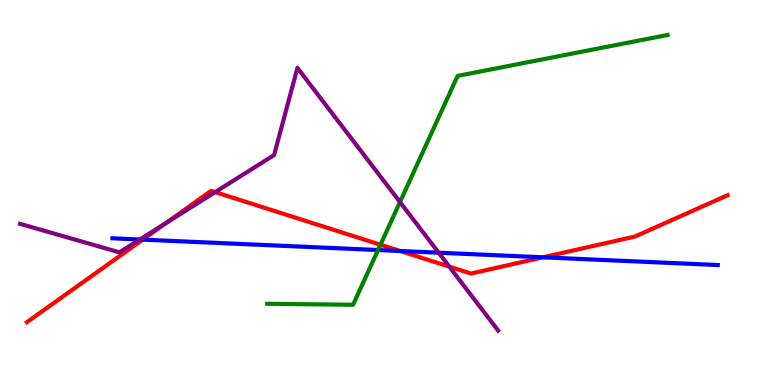[{'lines': ['blue', 'red'], 'intersections': [{'x': 1.84, 'y': 3.78}, {'x': 5.16, 'y': 3.48}, {'x': 7.01, 'y': 3.32}]}, {'lines': ['green', 'red'], 'intersections': [{'x': 4.91, 'y': 3.64}]}, {'lines': ['purple', 'red'], 'intersections': [{'x': 2.14, 'y': 4.2}, {'x': 2.78, 'y': 5.01}, {'x': 5.8, 'y': 3.07}]}, {'lines': ['blue', 'green'], 'intersections': [{'x': 4.88, 'y': 3.51}]}, {'lines': ['blue', 'purple'], 'intersections': [{'x': 1.8, 'y': 3.78}, {'x': 5.66, 'y': 3.44}]}, {'lines': ['green', 'purple'], 'intersections': [{'x': 5.16, 'y': 4.75}]}]